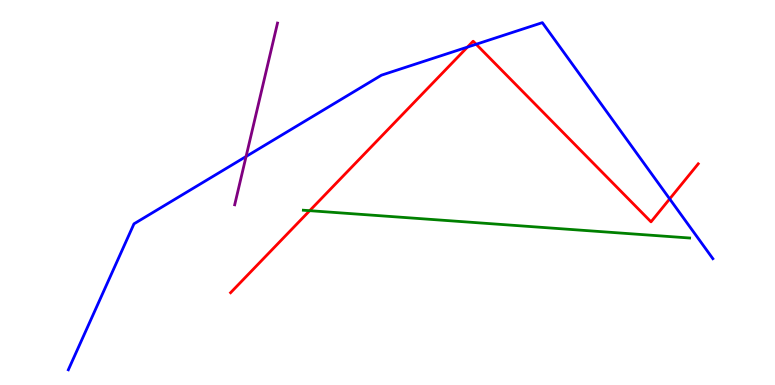[{'lines': ['blue', 'red'], 'intersections': [{'x': 6.03, 'y': 8.78}, {'x': 6.14, 'y': 8.85}, {'x': 8.64, 'y': 4.83}]}, {'lines': ['green', 'red'], 'intersections': [{'x': 4.0, 'y': 4.53}]}, {'lines': ['purple', 'red'], 'intersections': []}, {'lines': ['blue', 'green'], 'intersections': []}, {'lines': ['blue', 'purple'], 'intersections': [{'x': 3.18, 'y': 5.93}]}, {'lines': ['green', 'purple'], 'intersections': []}]